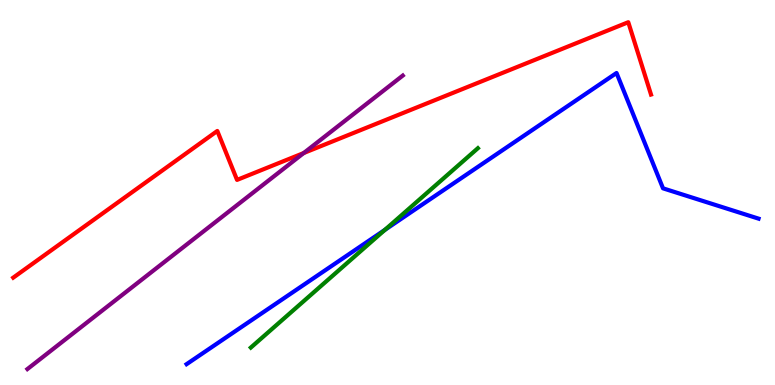[{'lines': ['blue', 'red'], 'intersections': []}, {'lines': ['green', 'red'], 'intersections': []}, {'lines': ['purple', 'red'], 'intersections': [{'x': 3.92, 'y': 6.02}]}, {'lines': ['blue', 'green'], 'intersections': [{'x': 4.97, 'y': 4.03}]}, {'lines': ['blue', 'purple'], 'intersections': []}, {'lines': ['green', 'purple'], 'intersections': []}]